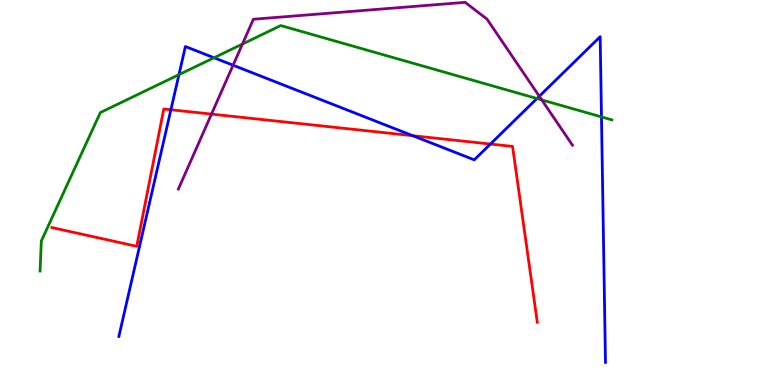[{'lines': ['blue', 'red'], 'intersections': [{'x': 2.21, 'y': 7.15}, {'x': 5.33, 'y': 6.48}, {'x': 6.33, 'y': 6.26}]}, {'lines': ['green', 'red'], 'intersections': []}, {'lines': ['purple', 'red'], 'intersections': [{'x': 2.73, 'y': 7.04}]}, {'lines': ['blue', 'green'], 'intersections': [{'x': 2.31, 'y': 8.06}, {'x': 2.76, 'y': 8.5}, {'x': 6.93, 'y': 7.44}, {'x': 7.76, 'y': 6.96}]}, {'lines': ['blue', 'purple'], 'intersections': [{'x': 3.01, 'y': 8.31}, {'x': 6.96, 'y': 7.5}]}, {'lines': ['green', 'purple'], 'intersections': [{'x': 3.13, 'y': 8.86}, {'x': 6.99, 'y': 7.41}]}]